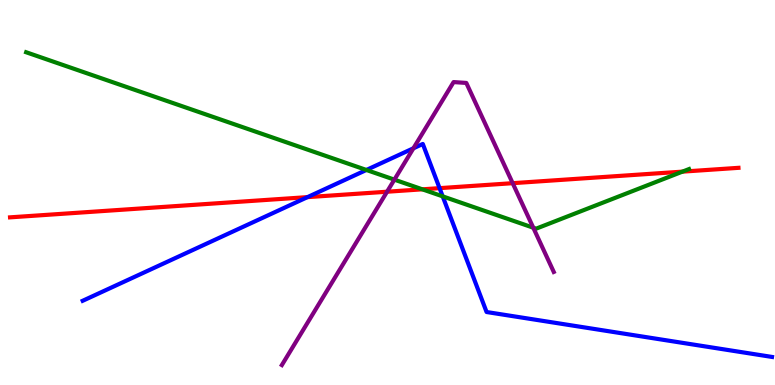[{'lines': ['blue', 'red'], 'intersections': [{'x': 3.97, 'y': 4.88}, {'x': 5.67, 'y': 5.11}]}, {'lines': ['green', 'red'], 'intersections': [{'x': 5.45, 'y': 5.08}, {'x': 8.81, 'y': 5.54}]}, {'lines': ['purple', 'red'], 'intersections': [{'x': 4.99, 'y': 5.02}, {'x': 6.62, 'y': 5.24}]}, {'lines': ['blue', 'green'], 'intersections': [{'x': 4.73, 'y': 5.59}, {'x': 5.71, 'y': 4.9}]}, {'lines': ['blue', 'purple'], 'intersections': [{'x': 5.33, 'y': 6.15}]}, {'lines': ['green', 'purple'], 'intersections': [{'x': 5.09, 'y': 5.33}, {'x': 6.88, 'y': 4.09}]}]